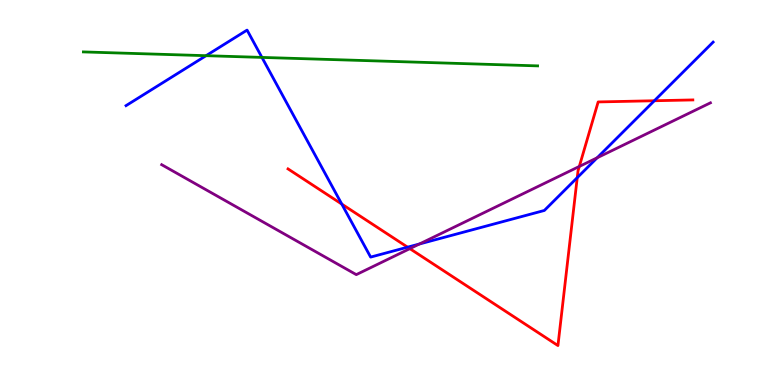[{'lines': ['blue', 'red'], 'intersections': [{'x': 4.41, 'y': 4.7}, {'x': 5.26, 'y': 3.58}, {'x': 7.45, 'y': 5.39}, {'x': 8.44, 'y': 7.38}]}, {'lines': ['green', 'red'], 'intersections': []}, {'lines': ['purple', 'red'], 'intersections': [{'x': 5.29, 'y': 3.54}, {'x': 7.47, 'y': 5.68}]}, {'lines': ['blue', 'green'], 'intersections': [{'x': 2.66, 'y': 8.55}, {'x': 3.38, 'y': 8.51}]}, {'lines': ['blue', 'purple'], 'intersections': [{'x': 5.41, 'y': 3.66}, {'x': 7.71, 'y': 5.9}]}, {'lines': ['green', 'purple'], 'intersections': []}]